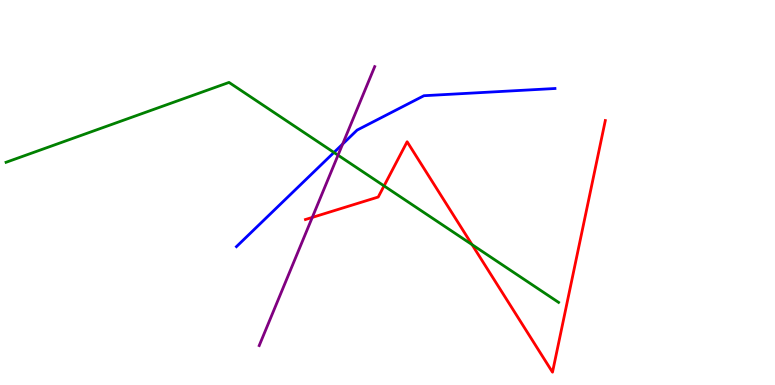[{'lines': ['blue', 'red'], 'intersections': []}, {'lines': ['green', 'red'], 'intersections': [{'x': 4.96, 'y': 5.17}, {'x': 6.09, 'y': 3.65}]}, {'lines': ['purple', 'red'], 'intersections': [{'x': 4.03, 'y': 4.35}]}, {'lines': ['blue', 'green'], 'intersections': [{'x': 4.31, 'y': 6.04}]}, {'lines': ['blue', 'purple'], 'intersections': [{'x': 4.42, 'y': 6.26}]}, {'lines': ['green', 'purple'], 'intersections': [{'x': 4.36, 'y': 5.97}]}]